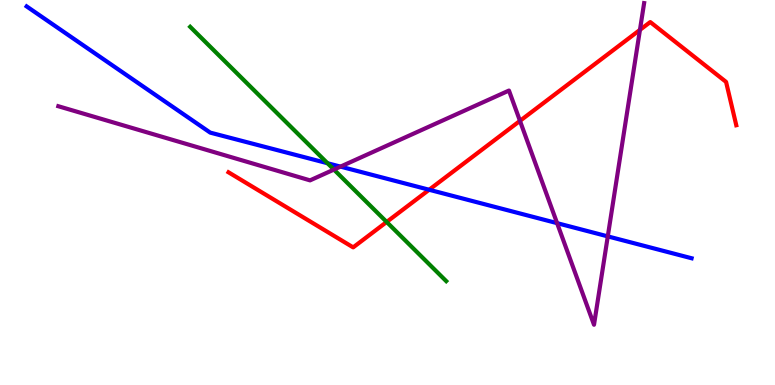[{'lines': ['blue', 'red'], 'intersections': [{'x': 5.54, 'y': 5.07}]}, {'lines': ['green', 'red'], 'intersections': [{'x': 4.99, 'y': 4.23}]}, {'lines': ['purple', 'red'], 'intersections': [{'x': 6.71, 'y': 6.86}, {'x': 8.26, 'y': 9.22}]}, {'lines': ['blue', 'green'], 'intersections': [{'x': 4.23, 'y': 5.76}]}, {'lines': ['blue', 'purple'], 'intersections': [{'x': 4.39, 'y': 5.67}, {'x': 7.19, 'y': 4.2}, {'x': 7.84, 'y': 3.86}]}, {'lines': ['green', 'purple'], 'intersections': [{'x': 4.31, 'y': 5.6}]}]